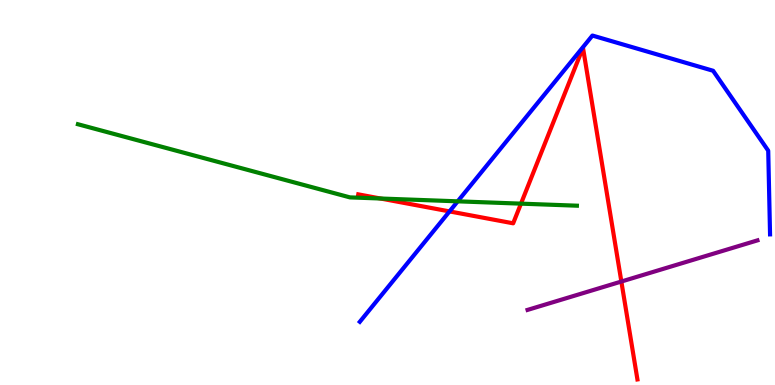[{'lines': ['blue', 'red'], 'intersections': [{'x': 5.8, 'y': 4.51}]}, {'lines': ['green', 'red'], 'intersections': [{'x': 4.91, 'y': 4.84}, {'x': 6.72, 'y': 4.71}]}, {'lines': ['purple', 'red'], 'intersections': [{'x': 8.02, 'y': 2.69}]}, {'lines': ['blue', 'green'], 'intersections': [{'x': 5.91, 'y': 4.77}]}, {'lines': ['blue', 'purple'], 'intersections': []}, {'lines': ['green', 'purple'], 'intersections': []}]